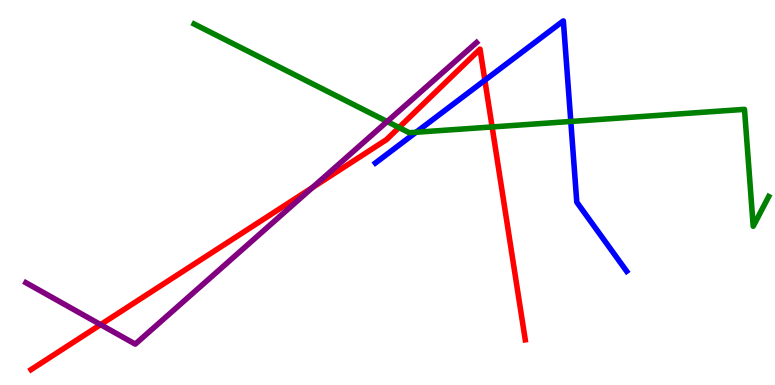[{'lines': ['blue', 'red'], 'intersections': [{'x': 6.26, 'y': 7.92}]}, {'lines': ['green', 'red'], 'intersections': [{'x': 5.15, 'y': 6.69}, {'x': 6.35, 'y': 6.7}]}, {'lines': ['purple', 'red'], 'intersections': [{'x': 1.3, 'y': 1.57}, {'x': 4.03, 'y': 5.13}]}, {'lines': ['blue', 'green'], 'intersections': [{'x': 5.37, 'y': 6.56}, {'x': 7.37, 'y': 6.85}]}, {'lines': ['blue', 'purple'], 'intersections': []}, {'lines': ['green', 'purple'], 'intersections': [{'x': 5.0, 'y': 6.84}]}]